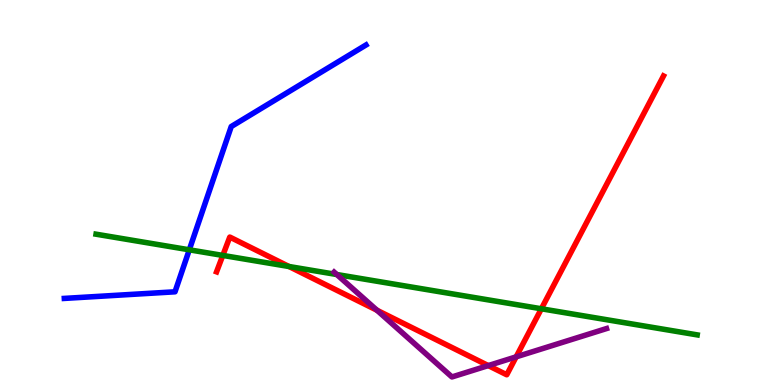[{'lines': ['blue', 'red'], 'intersections': []}, {'lines': ['green', 'red'], 'intersections': [{'x': 2.87, 'y': 3.37}, {'x': 3.73, 'y': 3.08}, {'x': 6.99, 'y': 1.98}]}, {'lines': ['purple', 'red'], 'intersections': [{'x': 4.86, 'y': 1.94}, {'x': 6.3, 'y': 0.504}, {'x': 6.66, 'y': 0.731}]}, {'lines': ['blue', 'green'], 'intersections': [{'x': 2.44, 'y': 3.51}]}, {'lines': ['blue', 'purple'], 'intersections': []}, {'lines': ['green', 'purple'], 'intersections': [{'x': 4.35, 'y': 2.87}]}]